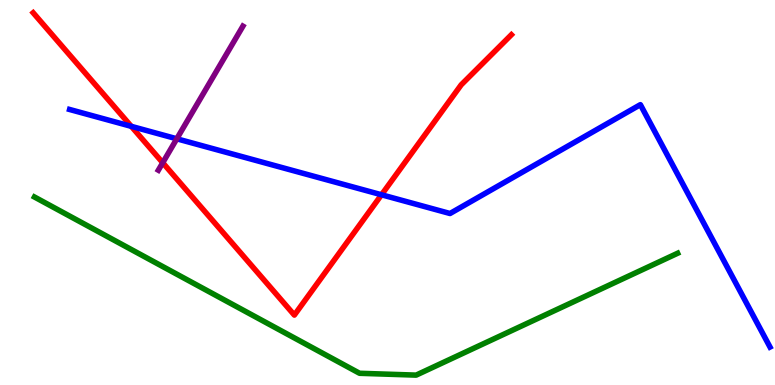[{'lines': ['blue', 'red'], 'intersections': [{'x': 1.69, 'y': 6.72}, {'x': 4.92, 'y': 4.94}]}, {'lines': ['green', 'red'], 'intersections': []}, {'lines': ['purple', 'red'], 'intersections': [{'x': 2.1, 'y': 5.77}]}, {'lines': ['blue', 'green'], 'intersections': []}, {'lines': ['blue', 'purple'], 'intersections': [{'x': 2.28, 'y': 6.4}]}, {'lines': ['green', 'purple'], 'intersections': []}]